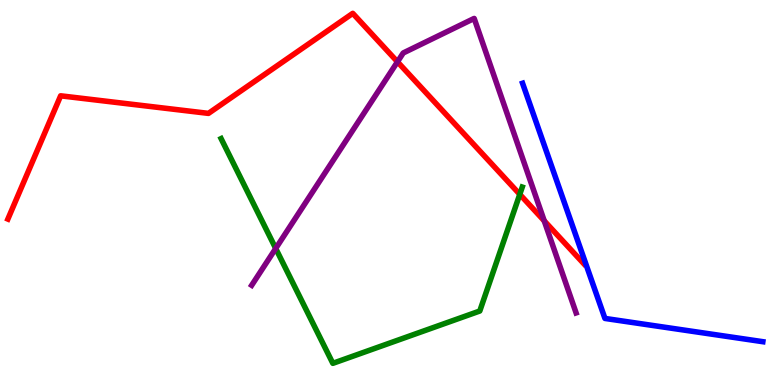[{'lines': ['blue', 'red'], 'intersections': []}, {'lines': ['green', 'red'], 'intersections': [{'x': 6.71, 'y': 4.95}]}, {'lines': ['purple', 'red'], 'intersections': [{'x': 5.13, 'y': 8.39}, {'x': 7.02, 'y': 4.26}]}, {'lines': ['blue', 'green'], 'intersections': []}, {'lines': ['blue', 'purple'], 'intersections': []}, {'lines': ['green', 'purple'], 'intersections': [{'x': 3.56, 'y': 3.55}]}]